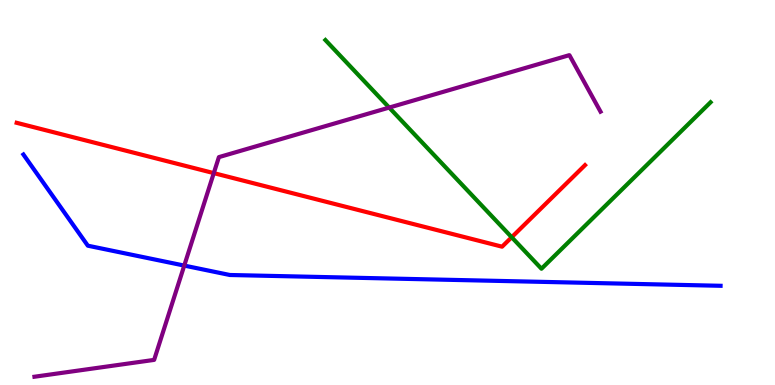[{'lines': ['blue', 'red'], 'intersections': []}, {'lines': ['green', 'red'], 'intersections': [{'x': 6.6, 'y': 3.84}]}, {'lines': ['purple', 'red'], 'intersections': [{'x': 2.76, 'y': 5.5}]}, {'lines': ['blue', 'green'], 'intersections': []}, {'lines': ['blue', 'purple'], 'intersections': [{'x': 2.38, 'y': 3.1}]}, {'lines': ['green', 'purple'], 'intersections': [{'x': 5.02, 'y': 7.21}]}]